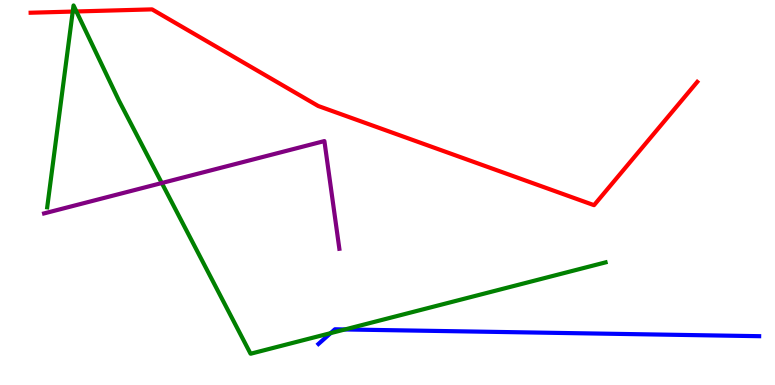[{'lines': ['blue', 'red'], 'intersections': []}, {'lines': ['green', 'red'], 'intersections': [{'x': 0.938, 'y': 9.7}, {'x': 0.986, 'y': 9.7}]}, {'lines': ['purple', 'red'], 'intersections': []}, {'lines': ['blue', 'green'], 'intersections': [{'x': 4.27, 'y': 1.35}, {'x': 4.45, 'y': 1.44}]}, {'lines': ['blue', 'purple'], 'intersections': []}, {'lines': ['green', 'purple'], 'intersections': [{'x': 2.09, 'y': 5.25}]}]